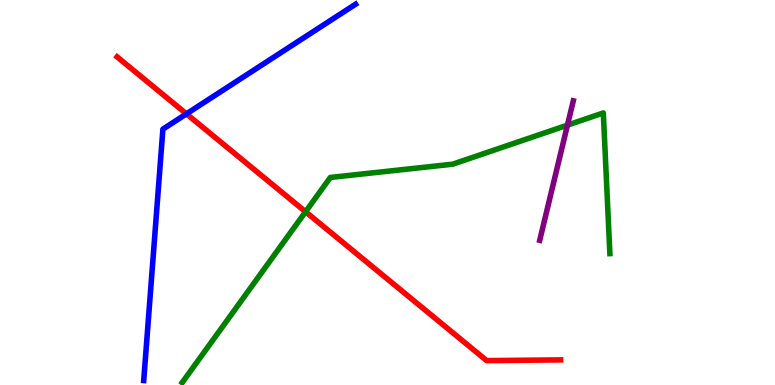[{'lines': ['blue', 'red'], 'intersections': [{'x': 2.41, 'y': 7.04}]}, {'lines': ['green', 'red'], 'intersections': [{'x': 3.94, 'y': 4.5}]}, {'lines': ['purple', 'red'], 'intersections': []}, {'lines': ['blue', 'green'], 'intersections': []}, {'lines': ['blue', 'purple'], 'intersections': []}, {'lines': ['green', 'purple'], 'intersections': [{'x': 7.32, 'y': 6.75}]}]